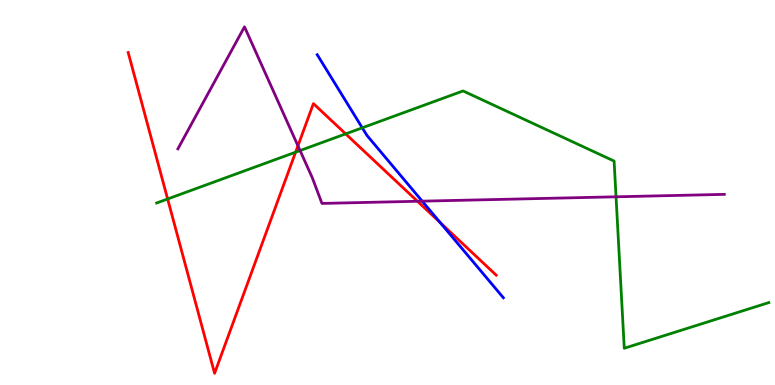[{'lines': ['blue', 'red'], 'intersections': [{'x': 5.68, 'y': 4.22}]}, {'lines': ['green', 'red'], 'intersections': [{'x': 2.16, 'y': 4.83}, {'x': 3.81, 'y': 6.05}, {'x': 4.46, 'y': 6.52}]}, {'lines': ['purple', 'red'], 'intersections': [{'x': 3.84, 'y': 6.21}, {'x': 5.39, 'y': 4.77}]}, {'lines': ['blue', 'green'], 'intersections': [{'x': 4.67, 'y': 6.68}]}, {'lines': ['blue', 'purple'], 'intersections': [{'x': 5.45, 'y': 4.77}]}, {'lines': ['green', 'purple'], 'intersections': [{'x': 3.87, 'y': 6.09}, {'x': 7.95, 'y': 4.89}]}]